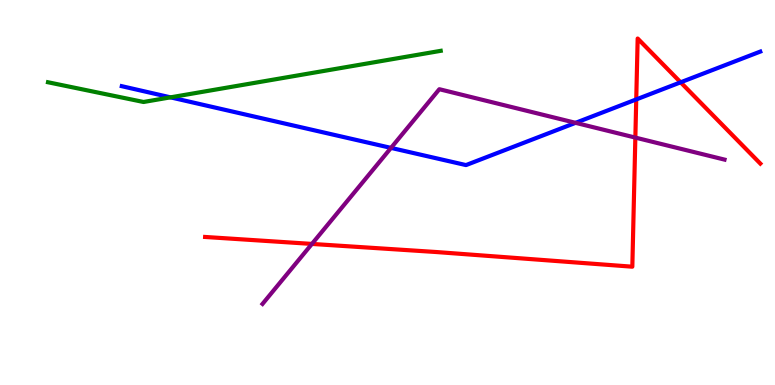[{'lines': ['blue', 'red'], 'intersections': [{'x': 8.21, 'y': 7.42}, {'x': 8.78, 'y': 7.86}]}, {'lines': ['green', 'red'], 'intersections': []}, {'lines': ['purple', 'red'], 'intersections': [{'x': 4.02, 'y': 3.66}, {'x': 8.2, 'y': 6.43}]}, {'lines': ['blue', 'green'], 'intersections': [{'x': 2.2, 'y': 7.47}]}, {'lines': ['blue', 'purple'], 'intersections': [{'x': 5.05, 'y': 6.16}, {'x': 7.43, 'y': 6.81}]}, {'lines': ['green', 'purple'], 'intersections': []}]